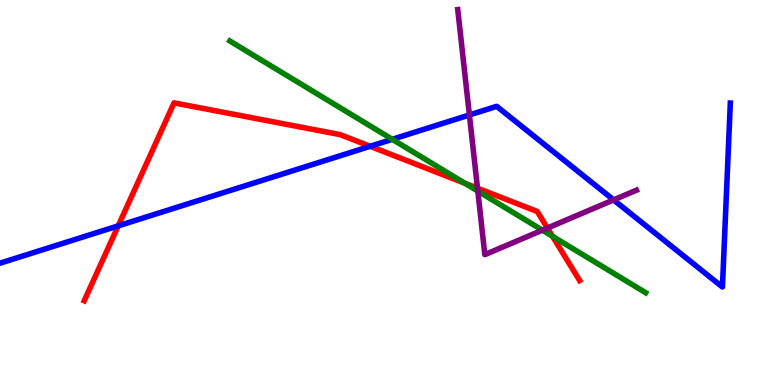[{'lines': ['blue', 'red'], 'intersections': [{'x': 1.53, 'y': 4.13}, {'x': 4.78, 'y': 6.2}]}, {'lines': ['green', 'red'], 'intersections': [{'x': 6.0, 'y': 5.24}, {'x': 7.13, 'y': 3.86}]}, {'lines': ['purple', 'red'], 'intersections': [{'x': 6.16, 'y': 5.11}, {'x': 7.06, 'y': 4.08}]}, {'lines': ['blue', 'green'], 'intersections': [{'x': 5.06, 'y': 6.38}]}, {'lines': ['blue', 'purple'], 'intersections': [{'x': 6.06, 'y': 7.01}, {'x': 7.92, 'y': 4.81}]}, {'lines': ['green', 'purple'], 'intersections': [{'x': 6.17, 'y': 5.04}, {'x': 7.0, 'y': 4.02}]}]